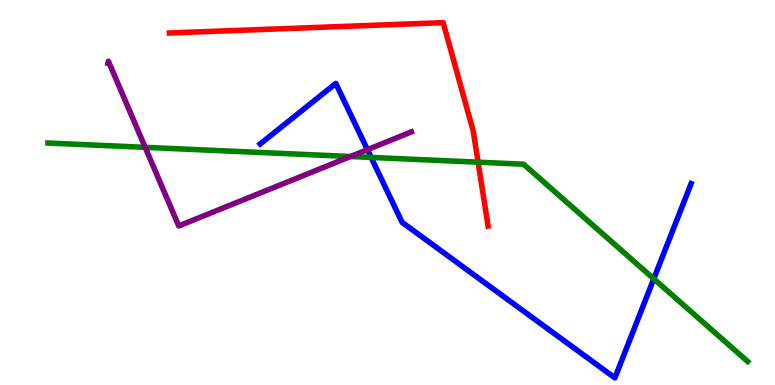[{'lines': ['blue', 'red'], 'intersections': []}, {'lines': ['green', 'red'], 'intersections': [{'x': 6.17, 'y': 5.79}]}, {'lines': ['purple', 'red'], 'intersections': []}, {'lines': ['blue', 'green'], 'intersections': [{'x': 4.79, 'y': 5.91}, {'x': 8.44, 'y': 2.76}]}, {'lines': ['blue', 'purple'], 'intersections': [{'x': 4.74, 'y': 6.11}]}, {'lines': ['green', 'purple'], 'intersections': [{'x': 1.87, 'y': 6.17}, {'x': 4.52, 'y': 5.94}]}]